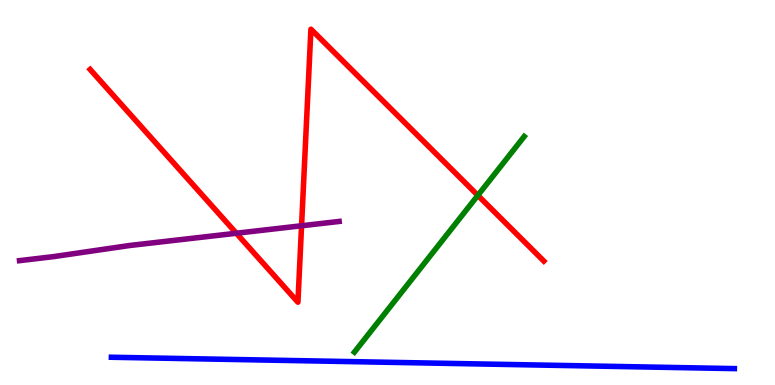[{'lines': ['blue', 'red'], 'intersections': []}, {'lines': ['green', 'red'], 'intersections': [{'x': 6.17, 'y': 4.93}]}, {'lines': ['purple', 'red'], 'intersections': [{'x': 3.05, 'y': 3.94}, {'x': 3.89, 'y': 4.14}]}, {'lines': ['blue', 'green'], 'intersections': []}, {'lines': ['blue', 'purple'], 'intersections': []}, {'lines': ['green', 'purple'], 'intersections': []}]